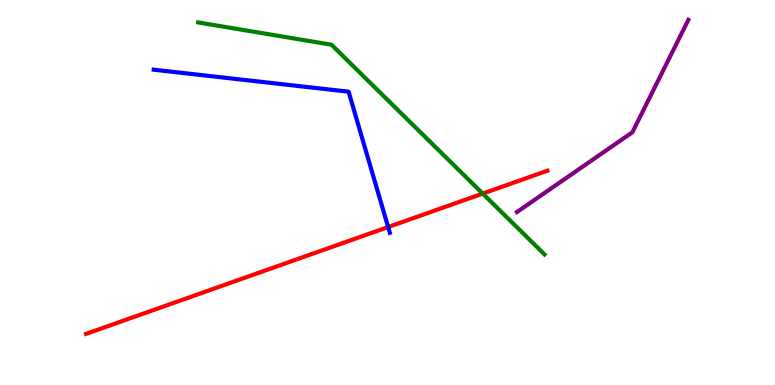[{'lines': ['blue', 'red'], 'intersections': [{'x': 5.01, 'y': 4.1}]}, {'lines': ['green', 'red'], 'intersections': [{'x': 6.23, 'y': 4.97}]}, {'lines': ['purple', 'red'], 'intersections': []}, {'lines': ['blue', 'green'], 'intersections': []}, {'lines': ['blue', 'purple'], 'intersections': []}, {'lines': ['green', 'purple'], 'intersections': []}]